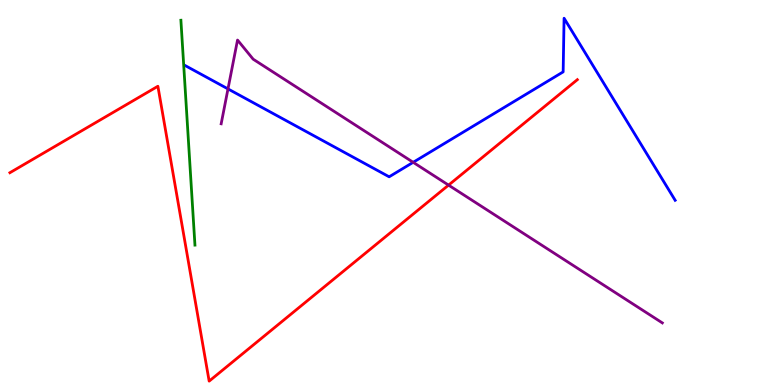[{'lines': ['blue', 'red'], 'intersections': []}, {'lines': ['green', 'red'], 'intersections': []}, {'lines': ['purple', 'red'], 'intersections': [{'x': 5.79, 'y': 5.19}]}, {'lines': ['blue', 'green'], 'intersections': []}, {'lines': ['blue', 'purple'], 'intersections': [{'x': 2.94, 'y': 7.69}, {'x': 5.33, 'y': 5.78}]}, {'lines': ['green', 'purple'], 'intersections': []}]